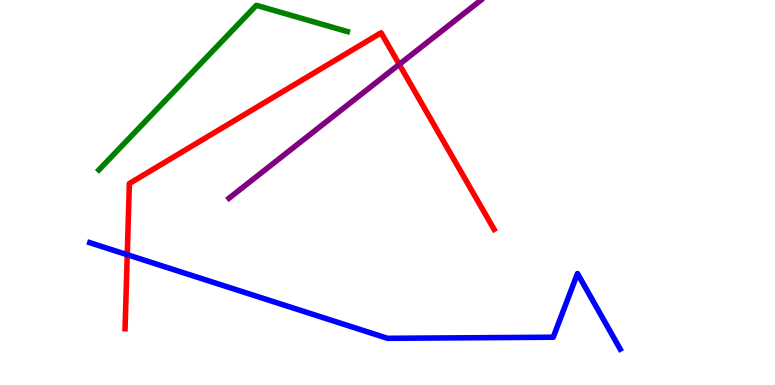[{'lines': ['blue', 'red'], 'intersections': [{'x': 1.64, 'y': 3.38}]}, {'lines': ['green', 'red'], 'intersections': []}, {'lines': ['purple', 'red'], 'intersections': [{'x': 5.15, 'y': 8.33}]}, {'lines': ['blue', 'green'], 'intersections': []}, {'lines': ['blue', 'purple'], 'intersections': []}, {'lines': ['green', 'purple'], 'intersections': []}]